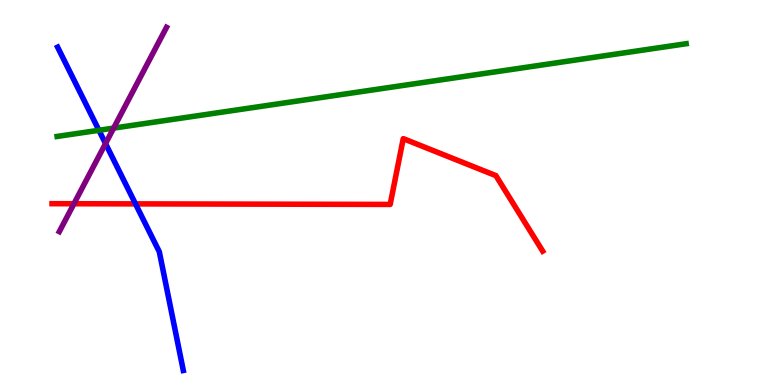[{'lines': ['blue', 'red'], 'intersections': [{'x': 1.75, 'y': 4.7}]}, {'lines': ['green', 'red'], 'intersections': []}, {'lines': ['purple', 'red'], 'intersections': [{'x': 0.954, 'y': 4.71}]}, {'lines': ['blue', 'green'], 'intersections': [{'x': 1.28, 'y': 6.62}]}, {'lines': ['blue', 'purple'], 'intersections': [{'x': 1.36, 'y': 6.27}]}, {'lines': ['green', 'purple'], 'intersections': [{'x': 1.47, 'y': 6.67}]}]